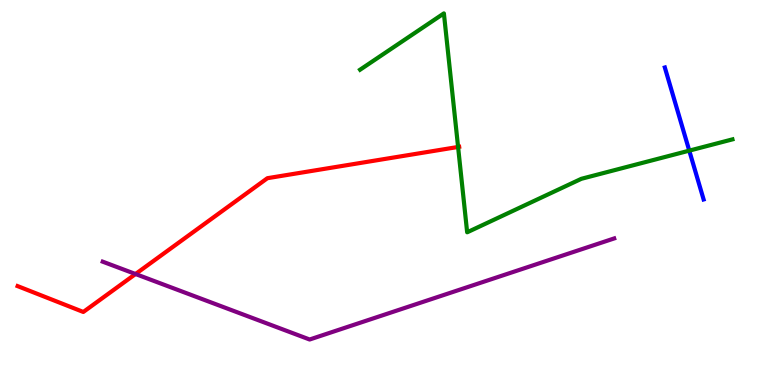[{'lines': ['blue', 'red'], 'intersections': []}, {'lines': ['green', 'red'], 'intersections': [{'x': 5.91, 'y': 6.18}]}, {'lines': ['purple', 'red'], 'intersections': [{'x': 1.75, 'y': 2.88}]}, {'lines': ['blue', 'green'], 'intersections': [{'x': 8.89, 'y': 6.09}]}, {'lines': ['blue', 'purple'], 'intersections': []}, {'lines': ['green', 'purple'], 'intersections': []}]